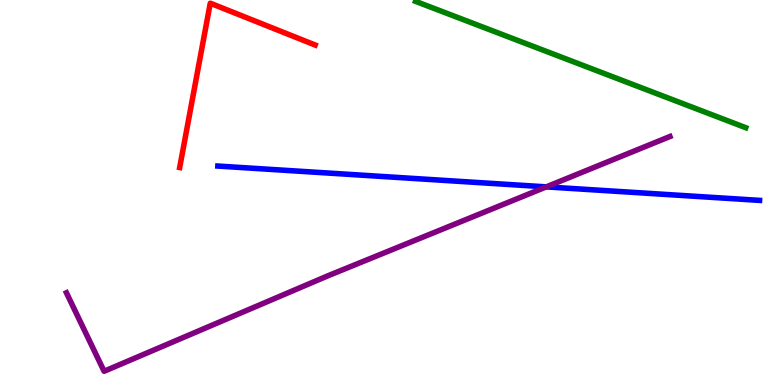[{'lines': ['blue', 'red'], 'intersections': []}, {'lines': ['green', 'red'], 'intersections': []}, {'lines': ['purple', 'red'], 'intersections': []}, {'lines': ['blue', 'green'], 'intersections': []}, {'lines': ['blue', 'purple'], 'intersections': [{'x': 7.05, 'y': 5.15}]}, {'lines': ['green', 'purple'], 'intersections': []}]